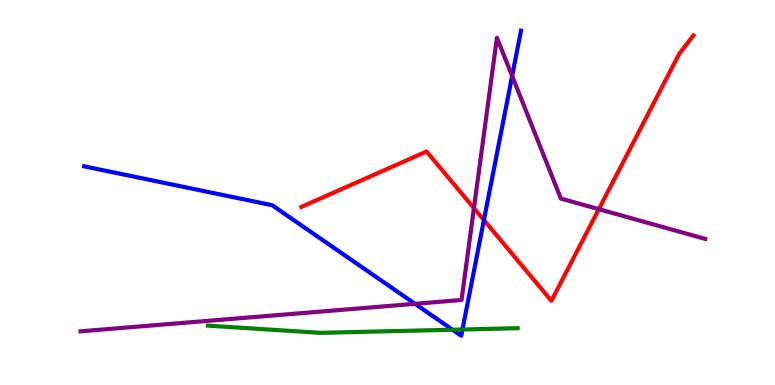[{'lines': ['blue', 'red'], 'intersections': [{'x': 6.24, 'y': 4.28}]}, {'lines': ['green', 'red'], 'intersections': []}, {'lines': ['purple', 'red'], 'intersections': [{'x': 6.12, 'y': 4.59}, {'x': 7.73, 'y': 4.57}]}, {'lines': ['blue', 'green'], 'intersections': [{'x': 5.84, 'y': 1.44}, {'x': 5.97, 'y': 1.44}]}, {'lines': ['blue', 'purple'], 'intersections': [{'x': 5.35, 'y': 2.11}, {'x': 6.61, 'y': 8.03}]}, {'lines': ['green', 'purple'], 'intersections': []}]